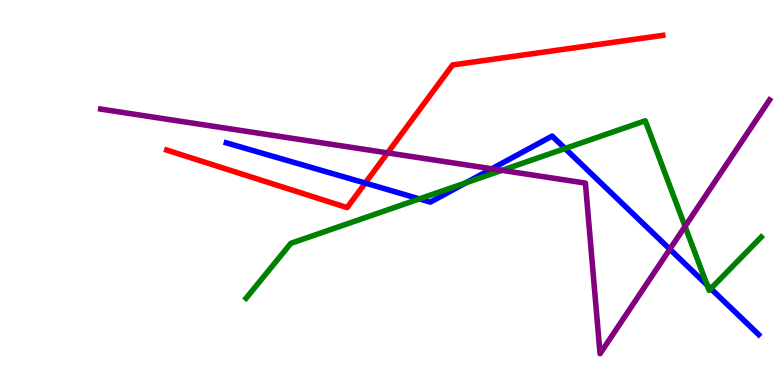[{'lines': ['blue', 'red'], 'intersections': [{'x': 4.71, 'y': 5.25}]}, {'lines': ['green', 'red'], 'intersections': []}, {'lines': ['purple', 'red'], 'intersections': [{'x': 5.0, 'y': 6.03}]}, {'lines': ['blue', 'green'], 'intersections': [{'x': 5.41, 'y': 4.83}, {'x': 6.01, 'y': 5.25}, {'x': 7.29, 'y': 6.14}, {'x': 9.12, 'y': 2.6}, {'x': 9.17, 'y': 2.5}]}, {'lines': ['blue', 'purple'], 'intersections': [{'x': 6.35, 'y': 5.62}, {'x': 8.64, 'y': 3.53}]}, {'lines': ['green', 'purple'], 'intersections': [{'x': 6.48, 'y': 5.58}, {'x': 8.84, 'y': 4.12}]}]